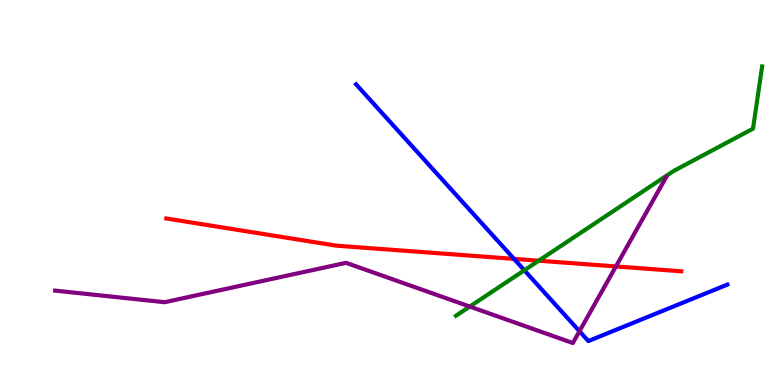[{'lines': ['blue', 'red'], 'intersections': [{'x': 6.63, 'y': 3.28}]}, {'lines': ['green', 'red'], 'intersections': [{'x': 6.95, 'y': 3.23}]}, {'lines': ['purple', 'red'], 'intersections': [{'x': 7.95, 'y': 3.08}]}, {'lines': ['blue', 'green'], 'intersections': [{'x': 6.77, 'y': 2.98}]}, {'lines': ['blue', 'purple'], 'intersections': [{'x': 7.48, 'y': 1.4}]}, {'lines': ['green', 'purple'], 'intersections': [{'x': 6.06, 'y': 2.04}]}]